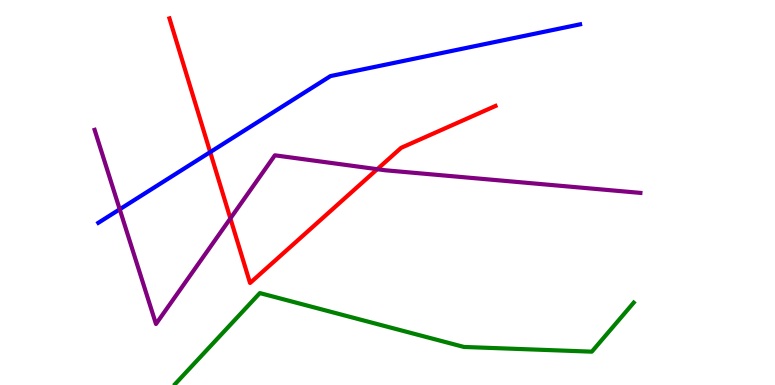[{'lines': ['blue', 'red'], 'intersections': [{'x': 2.71, 'y': 6.05}]}, {'lines': ['green', 'red'], 'intersections': []}, {'lines': ['purple', 'red'], 'intersections': [{'x': 2.97, 'y': 4.33}, {'x': 4.87, 'y': 5.61}]}, {'lines': ['blue', 'green'], 'intersections': []}, {'lines': ['blue', 'purple'], 'intersections': [{'x': 1.54, 'y': 4.56}]}, {'lines': ['green', 'purple'], 'intersections': []}]